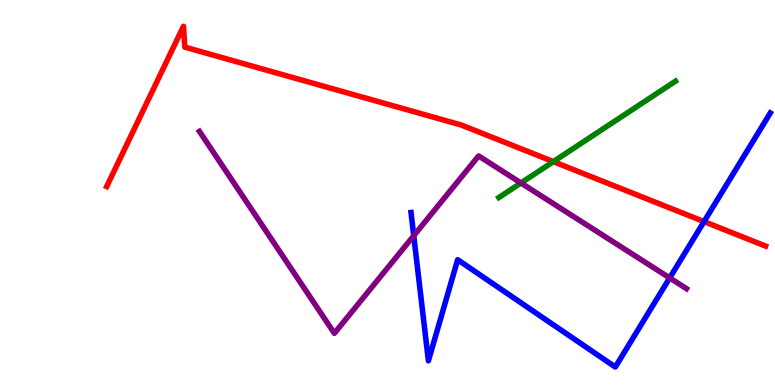[{'lines': ['blue', 'red'], 'intersections': [{'x': 9.08, 'y': 4.24}]}, {'lines': ['green', 'red'], 'intersections': [{'x': 7.14, 'y': 5.8}]}, {'lines': ['purple', 'red'], 'intersections': []}, {'lines': ['blue', 'green'], 'intersections': []}, {'lines': ['blue', 'purple'], 'intersections': [{'x': 5.34, 'y': 3.88}, {'x': 8.64, 'y': 2.78}]}, {'lines': ['green', 'purple'], 'intersections': [{'x': 6.72, 'y': 5.25}]}]